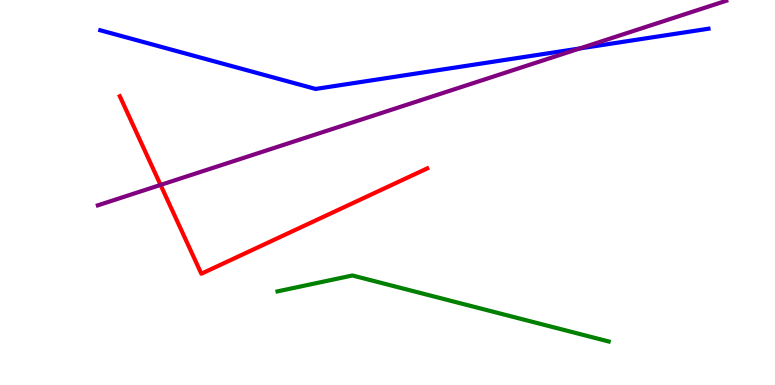[{'lines': ['blue', 'red'], 'intersections': []}, {'lines': ['green', 'red'], 'intersections': []}, {'lines': ['purple', 'red'], 'intersections': [{'x': 2.07, 'y': 5.2}]}, {'lines': ['blue', 'green'], 'intersections': []}, {'lines': ['blue', 'purple'], 'intersections': [{'x': 7.48, 'y': 8.74}]}, {'lines': ['green', 'purple'], 'intersections': []}]